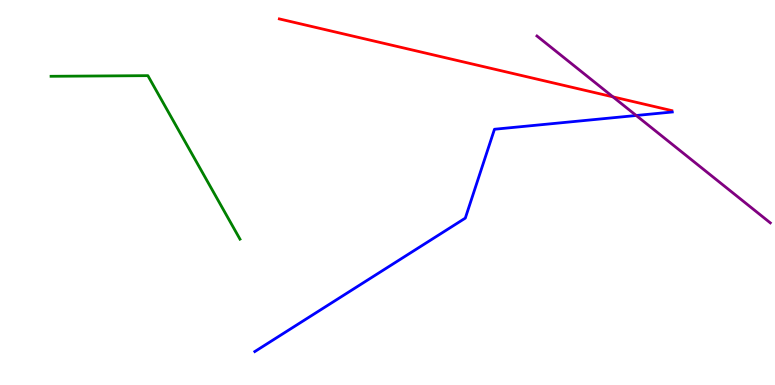[{'lines': ['blue', 'red'], 'intersections': []}, {'lines': ['green', 'red'], 'intersections': []}, {'lines': ['purple', 'red'], 'intersections': [{'x': 7.91, 'y': 7.48}]}, {'lines': ['blue', 'green'], 'intersections': []}, {'lines': ['blue', 'purple'], 'intersections': [{'x': 8.21, 'y': 7.0}]}, {'lines': ['green', 'purple'], 'intersections': []}]